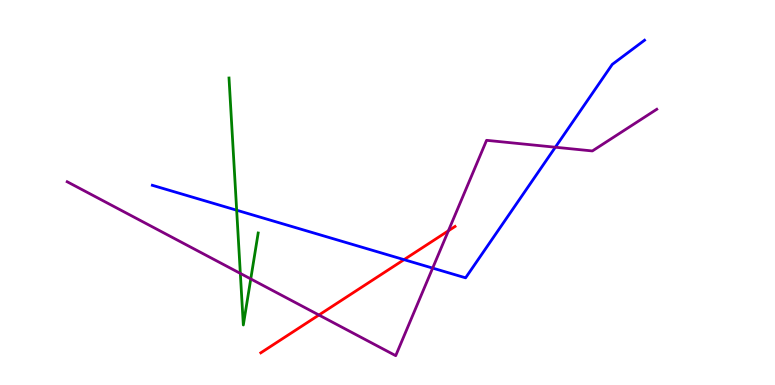[{'lines': ['blue', 'red'], 'intersections': [{'x': 5.21, 'y': 3.26}]}, {'lines': ['green', 'red'], 'intersections': []}, {'lines': ['purple', 'red'], 'intersections': [{'x': 4.12, 'y': 1.82}, {'x': 5.79, 'y': 4.01}]}, {'lines': ['blue', 'green'], 'intersections': [{'x': 3.05, 'y': 4.54}]}, {'lines': ['blue', 'purple'], 'intersections': [{'x': 5.58, 'y': 3.04}, {'x': 7.17, 'y': 6.18}]}, {'lines': ['green', 'purple'], 'intersections': [{'x': 3.1, 'y': 2.9}, {'x': 3.24, 'y': 2.76}]}]